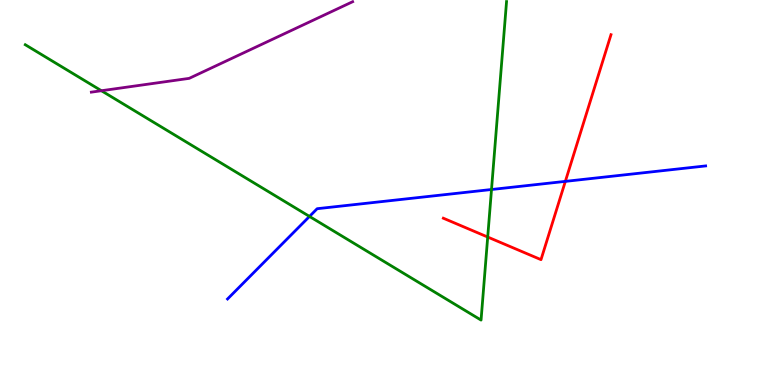[{'lines': ['blue', 'red'], 'intersections': [{'x': 7.29, 'y': 5.29}]}, {'lines': ['green', 'red'], 'intersections': [{'x': 6.29, 'y': 3.84}]}, {'lines': ['purple', 'red'], 'intersections': []}, {'lines': ['blue', 'green'], 'intersections': [{'x': 3.99, 'y': 4.38}, {'x': 6.34, 'y': 5.08}]}, {'lines': ['blue', 'purple'], 'intersections': []}, {'lines': ['green', 'purple'], 'intersections': [{'x': 1.31, 'y': 7.64}]}]